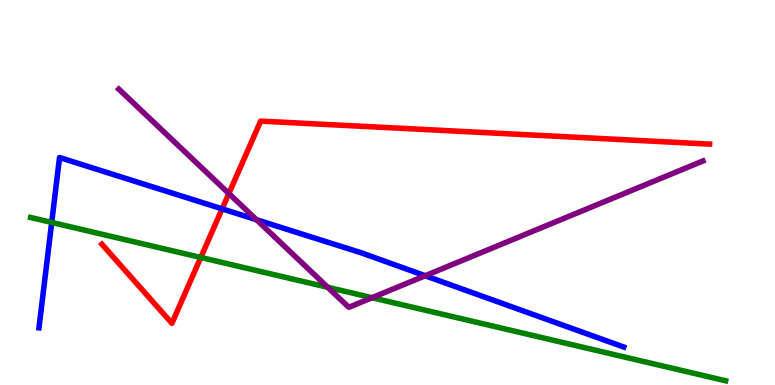[{'lines': ['blue', 'red'], 'intersections': [{'x': 2.87, 'y': 4.58}]}, {'lines': ['green', 'red'], 'intersections': [{'x': 2.59, 'y': 3.31}]}, {'lines': ['purple', 'red'], 'intersections': [{'x': 2.95, 'y': 4.97}]}, {'lines': ['blue', 'green'], 'intersections': [{'x': 0.667, 'y': 4.22}]}, {'lines': ['blue', 'purple'], 'intersections': [{'x': 3.31, 'y': 4.29}, {'x': 5.49, 'y': 2.84}]}, {'lines': ['green', 'purple'], 'intersections': [{'x': 4.23, 'y': 2.54}, {'x': 4.8, 'y': 2.27}]}]